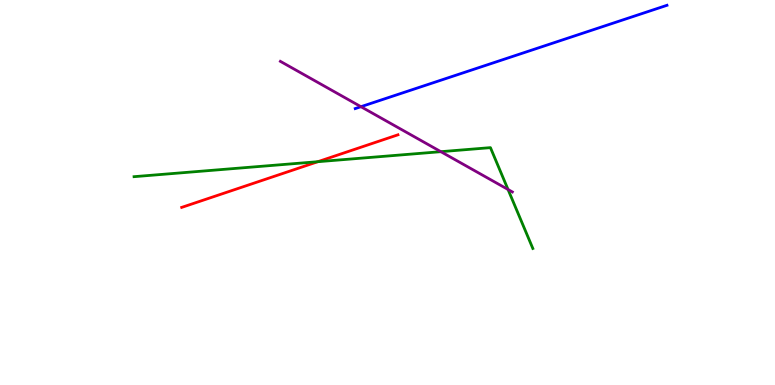[{'lines': ['blue', 'red'], 'intersections': []}, {'lines': ['green', 'red'], 'intersections': [{'x': 4.1, 'y': 5.8}]}, {'lines': ['purple', 'red'], 'intersections': []}, {'lines': ['blue', 'green'], 'intersections': []}, {'lines': ['blue', 'purple'], 'intersections': [{'x': 4.66, 'y': 7.23}]}, {'lines': ['green', 'purple'], 'intersections': [{'x': 5.69, 'y': 6.06}, {'x': 6.56, 'y': 5.08}]}]